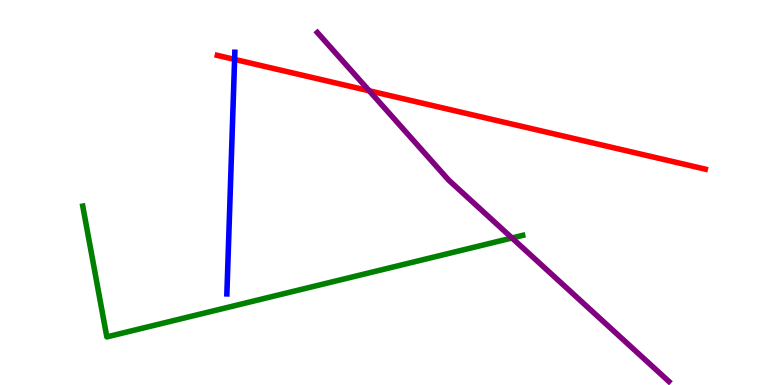[{'lines': ['blue', 'red'], 'intersections': [{'x': 3.03, 'y': 8.46}]}, {'lines': ['green', 'red'], 'intersections': []}, {'lines': ['purple', 'red'], 'intersections': [{'x': 4.76, 'y': 7.64}]}, {'lines': ['blue', 'green'], 'intersections': []}, {'lines': ['blue', 'purple'], 'intersections': []}, {'lines': ['green', 'purple'], 'intersections': [{'x': 6.61, 'y': 3.82}]}]